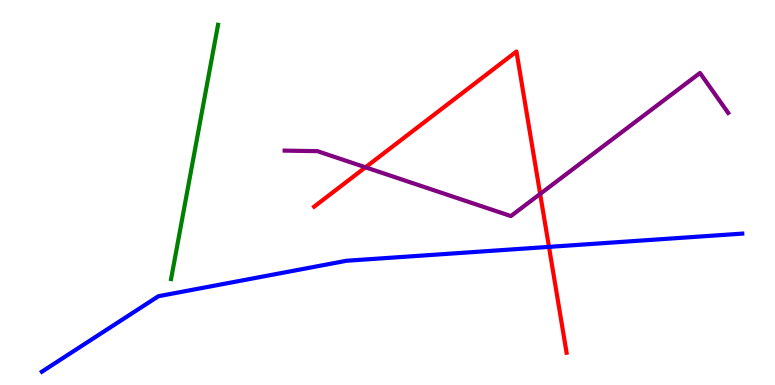[{'lines': ['blue', 'red'], 'intersections': [{'x': 7.08, 'y': 3.59}]}, {'lines': ['green', 'red'], 'intersections': []}, {'lines': ['purple', 'red'], 'intersections': [{'x': 4.72, 'y': 5.65}, {'x': 6.97, 'y': 4.96}]}, {'lines': ['blue', 'green'], 'intersections': []}, {'lines': ['blue', 'purple'], 'intersections': []}, {'lines': ['green', 'purple'], 'intersections': []}]